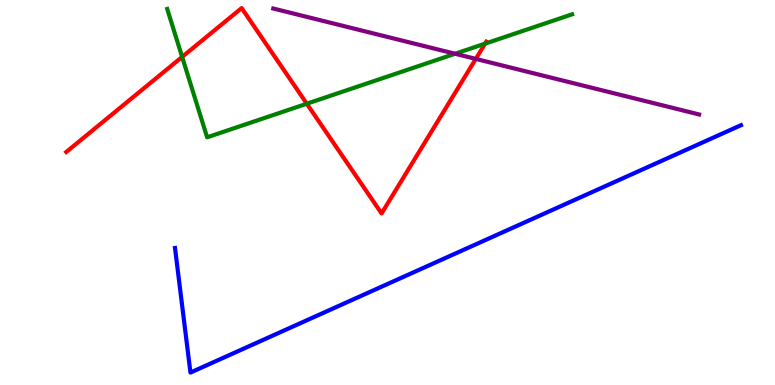[{'lines': ['blue', 'red'], 'intersections': []}, {'lines': ['green', 'red'], 'intersections': [{'x': 2.35, 'y': 8.52}, {'x': 3.96, 'y': 7.31}, {'x': 6.26, 'y': 8.87}]}, {'lines': ['purple', 'red'], 'intersections': [{'x': 6.14, 'y': 8.47}]}, {'lines': ['blue', 'green'], 'intersections': []}, {'lines': ['blue', 'purple'], 'intersections': []}, {'lines': ['green', 'purple'], 'intersections': [{'x': 5.87, 'y': 8.6}]}]